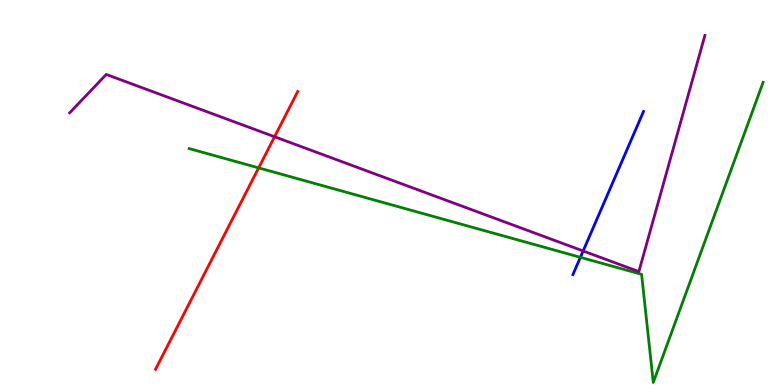[{'lines': ['blue', 'red'], 'intersections': []}, {'lines': ['green', 'red'], 'intersections': [{'x': 3.34, 'y': 5.64}]}, {'lines': ['purple', 'red'], 'intersections': [{'x': 3.54, 'y': 6.45}]}, {'lines': ['blue', 'green'], 'intersections': [{'x': 7.49, 'y': 3.32}]}, {'lines': ['blue', 'purple'], 'intersections': [{'x': 7.52, 'y': 3.48}]}, {'lines': ['green', 'purple'], 'intersections': []}]